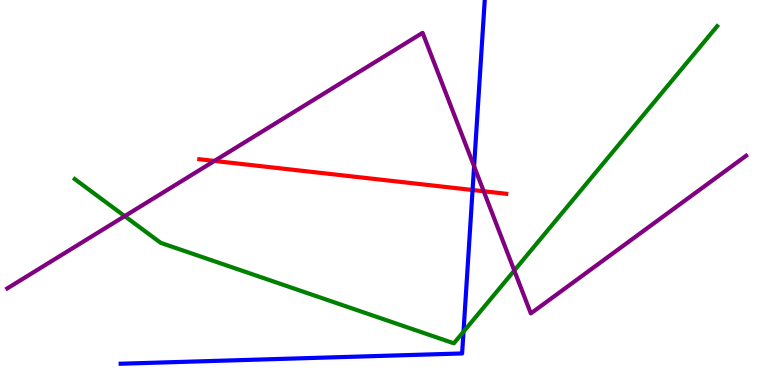[{'lines': ['blue', 'red'], 'intersections': [{'x': 6.1, 'y': 5.06}]}, {'lines': ['green', 'red'], 'intersections': []}, {'lines': ['purple', 'red'], 'intersections': [{'x': 2.77, 'y': 5.82}, {'x': 6.24, 'y': 5.03}]}, {'lines': ['blue', 'green'], 'intersections': [{'x': 5.98, 'y': 1.38}]}, {'lines': ['blue', 'purple'], 'intersections': [{'x': 6.12, 'y': 5.68}]}, {'lines': ['green', 'purple'], 'intersections': [{'x': 1.61, 'y': 4.39}, {'x': 6.64, 'y': 2.97}]}]